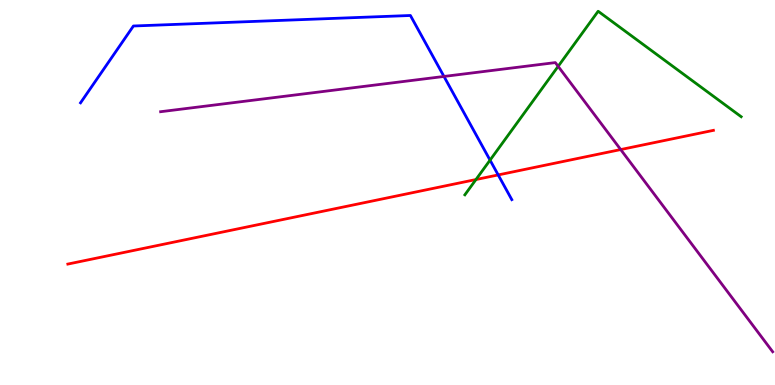[{'lines': ['blue', 'red'], 'intersections': [{'x': 6.43, 'y': 5.46}]}, {'lines': ['green', 'red'], 'intersections': [{'x': 6.14, 'y': 5.34}]}, {'lines': ['purple', 'red'], 'intersections': [{'x': 8.01, 'y': 6.12}]}, {'lines': ['blue', 'green'], 'intersections': [{'x': 6.32, 'y': 5.84}]}, {'lines': ['blue', 'purple'], 'intersections': [{'x': 5.73, 'y': 8.01}]}, {'lines': ['green', 'purple'], 'intersections': [{'x': 7.2, 'y': 8.28}]}]